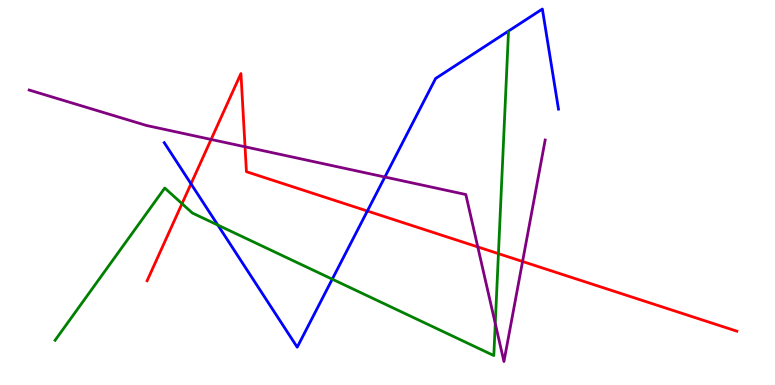[{'lines': ['blue', 'red'], 'intersections': [{'x': 2.46, 'y': 5.23}, {'x': 4.74, 'y': 4.52}]}, {'lines': ['green', 'red'], 'intersections': [{'x': 2.35, 'y': 4.71}, {'x': 6.43, 'y': 3.41}]}, {'lines': ['purple', 'red'], 'intersections': [{'x': 2.72, 'y': 6.38}, {'x': 3.16, 'y': 6.19}, {'x': 6.16, 'y': 3.59}, {'x': 6.74, 'y': 3.21}]}, {'lines': ['blue', 'green'], 'intersections': [{'x': 2.81, 'y': 4.15}, {'x': 4.29, 'y': 2.75}]}, {'lines': ['blue', 'purple'], 'intersections': [{'x': 4.97, 'y': 5.4}]}, {'lines': ['green', 'purple'], 'intersections': [{'x': 6.39, 'y': 1.6}]}]